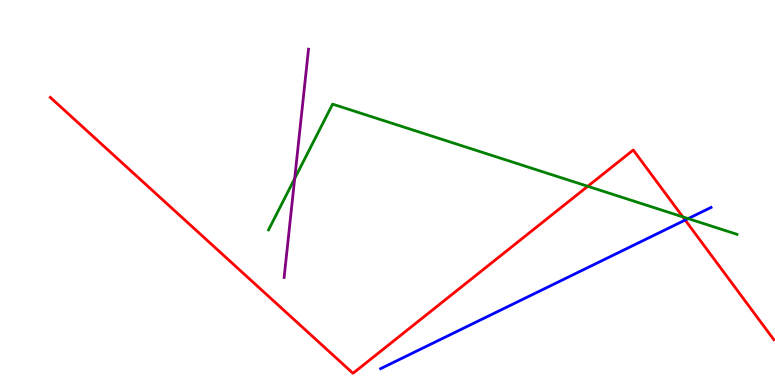[{'lines': ['blue', 'red'], 'intersections': [{'x': 8.84, 'y': 4.28}]}, {'lines': ['green', 'red'], 'intersections': [{'x': 7.58, 'y': 5.16}, {'x': 8.81, 'y': 4.37}]}, {'lines': ['purple', 'red'], 'intersections': []}, {'lines': ['blue', 'green'], 'intersections': [{'x': 8.88, 'y': 4.32}]}, {'lines': ['blue', 'purple'], 'intersections': []}, {'lines': ['green', 'purple'], 'intersections': [{'x': 3.8, 'y': 5.36}]}]